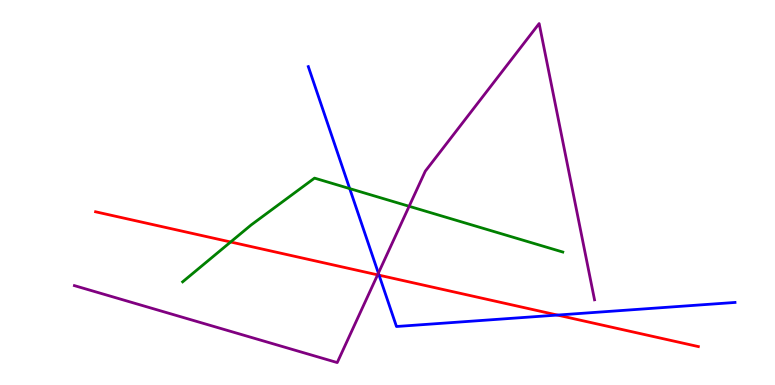[{'lines': ['blue', 'red'], 'intersections': [{'x': 4.89, 'y': 2.85}, {'x': 7.19, 'y': 1.82}]}, {'lines': ['green', 'red'], 'intersections': [{'x': 2.98, 'y': 3.71}]}, {'lines': ['purple', 'red'], 'intersections': [{'x': 4.87, 'y': 2.86}]}, {'lines': ['blue', 'green'], 'intersections': [{'x': 4.51, 'y': 5.1}]}, {'lines': ['blue', 'purple'], 'intersections': [{'x': 4.88, 'y': 2.91}]}, {'lines': ['green', 'purple'], 'intersections': [{'x': 5.28, 'y': 4.64}]}]